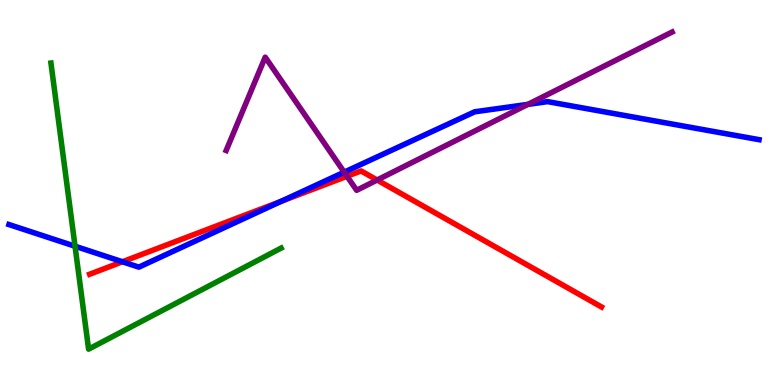[{'lines': ['blue', 'red'], 'intersections': [{'x': 1.58, 'y': 3.2}, {'x': 3.63, 'y': 4.77}]}, {'lines': ['green', 'red'], 'intersections': []}, {'lines': ['purple', 'red'], 'intersections': [{'x': 4.48, 'y': 5.42}, {'x': 4.87, 'y': 5.32}]}, {'lines': ['blue', 'green'], 'intersections': [{'x': 0.968, 'y': 3.6}]}, {'lines': ['blue', 'purple'], 'intersections': [{'x': 4.44, 'y': 5.53}, {'x': 6.81, 'y': 7.29}]}, {'lines': ['green', 'purple'], 'intersections': []}]